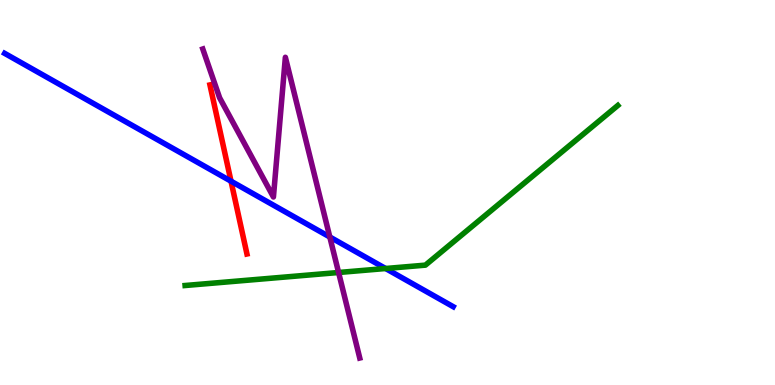[{'lines': ['blue', 'red'], 'intersections': [{'x': 2.98, 'y': 5.29}]}, {'lines': ['green', 'red'], 'intersections': []}, {'lines': ['purple', 'red'], 'intersections': []}, {'lines': ['blue', 'green'], 'intersections': [{'x': 4.98, 'y': 3.03}]}, {'lines': ['blue', 'purple'], 'intersections': [{'x': 4.26, 'y': 3.84}]}, {'lines': ['green', 'purple'], 'intersections': [{'x': 4.37, 'y': 2.92}]}]